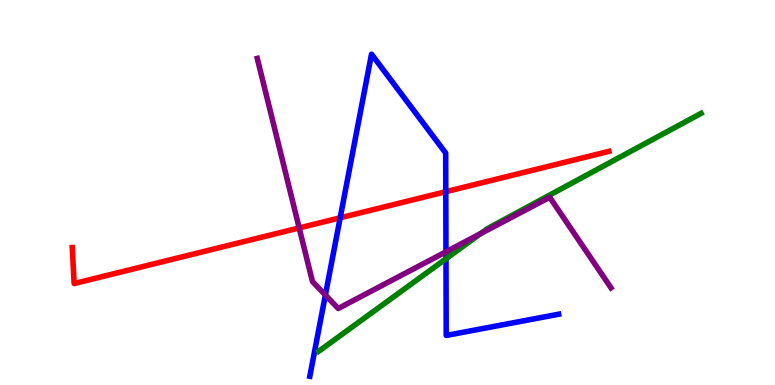[{'lines': ['blue', 'red'], 'intersections': [{'x': 4.39, 'y': 4.34}, {'x': 5.75, 'y': 5.02}]}, {'lines': ['green', 'red'], 'intersections': []}, {'lines': ['purple', 'red'], 'intersections': [{'x': 3.86, 'y': 4.08}]}, {'lines': ['blue', 'green'], 'intersections': [{'x': 5.75, 'y': 3.28}]}, {'lines': ['blue', 'purple'], 'intersections': [{'x': 4.2, 'y': 2.34}, {'x': 5.75, 'y': 3.46}]}, {'lines': ['green', 'purple'], 'intersections': [{'x': 6.2, 'y': 3.93}]}]